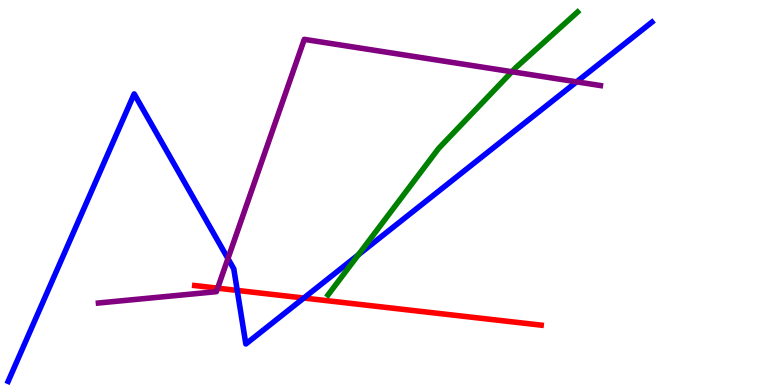[{'lines': ['blue', 'red'], 'intersections': [{'x': 3.06, 'y': 2.46}, {'x': 3.92, 'y': 2.26}]}, {'lines': ['green', 'red'], 'intersections': []}, {'lines': ['purple', 'red'], 'intersections': [{'x': 2.81, 'y': 2.52}]}, {'lines': ['blue', 'green'], 'intersections': [{'x': 4.62, 'y': 3.38}]}, {'lines': ['blue', 'purple'], 'intersections': [{'x': 2.94, 'y': 3.28}, {'x': 7.44, 'y': 7.87}]}, {'lines': ['green', 'purple'], 'intersections': [{'x': 6.61, 'y': 8.14}]}]